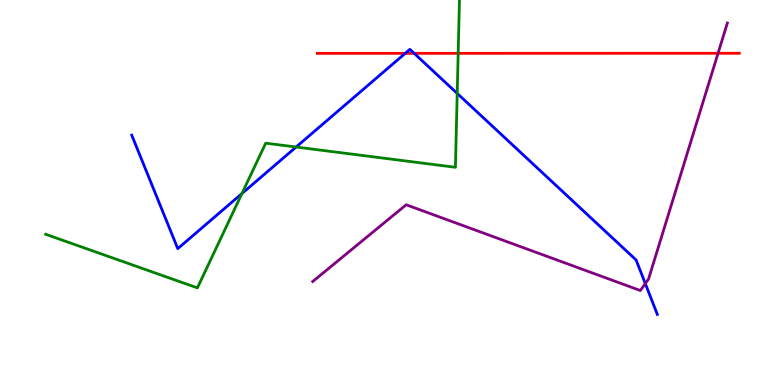[{'lines': ['blue', 'red'], 'intersections': [{'x': 5.23, 'y': 8.61}, {'x': 5.34, 'y': 8.61}]}, {'lines': ['green', 'red'], 'intersections': [{'x': 5.91, 'y': 8.61}]}, {'lines': ['purple', 'red'], 'intersections': [{'x': 9.27, 'y': 8.62}]}, {'lines': ['blue', 'green'], 'intersections': [{'x': 3.12, 'y': 4.97}, {'x': 3.82, 'y': 6.18}, {'x': 5.9, 'y': 7.57}]}, {'lines': ['blue', 'purple'], 'intersections': [{'x': 8.33, 'y': 2.63}]}, {'lines': ['green', 'purple'], 'intersections': []}]